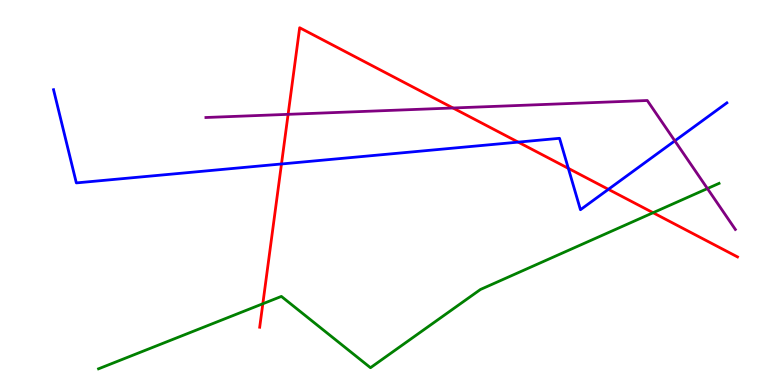[{'lines': ['blue', 'red'], 'intersections': [{'x': 3.63, 'y': 5.74}, {'x': 6.69, 'y': 6.31}, {'x': 7.33, 'y': 5.63}, {'x': 7.85, 'y': 5.08}]}, {'lines': ['green', 'red'], 'intersections': [{'x': 3.39, 'y': 2.11}, {'x': 8.43, 'y': 4.47}]}, {'lines': ['purple', 'red'], 'intersections': [{'x': 3.72, 'y': 7.03}, {'x': 5.84, 'y': 7.2}]}, {'lines': ['blue', 'green'], 'intersections': []}, {'lines': ['blue', 'purple'], 'intersections': [{'x': 8.71, 'y': 6.34}]}, {'lines': ['green', 'purple'], 'intersections': [{'x': 9.13, 'y': 5.1}]}]